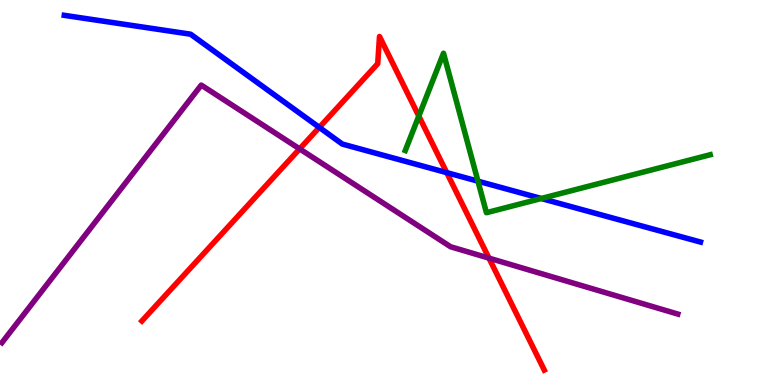[{'lines': ['blue', 'red'], 'intersections': [{'x': 4.12, 'y': 6.69}, {'x': 5.76, 'y': 5.52}]}, {'lines': ['green', 'red'], 'intersections': [{'x': 5.4, 'y': 6.98}]}, {'lines': ['purple', 'red'], 'intersections': [{'x': 3.87, 'y': 6.13}, {'x': 6.31, 'y': 3.3}]}, {'lines': ['blue', 'green'], 'intersections': [{'x': 6.17, 'y': 5.29}, {'x': 6.98, 'y': 4.84}]}, {'lines': ['blue', 'purple'], 'intersections': []}, {'lines': ['green', 'purple'], 'intersections': []}]